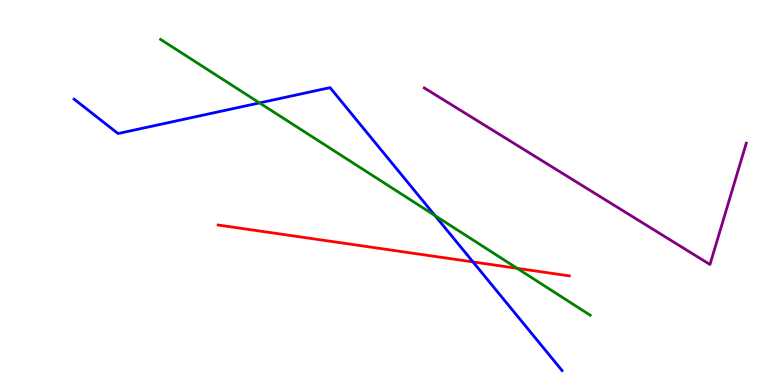[{'lines': ['blue', 'red'], 'intersections': [{'x': 6.1, 'y': 3.2}]}, {'lines': ['green', 'red'], 'intersections': [{'x': 6.67, 'y': 3.03}]}, {'lines': ['purple', 'red'], 'intersections': []}, {'lines': ['blue', 'green'], 'intersections': [{'x': 3.35, 'y': 7.33}, {'x': 5.61, 'y': 4.4}]}, {'lines': ['blue', 'purple'], 'intersections': []}, {'lines': ['green', 'purple'], 'intersections': []}]